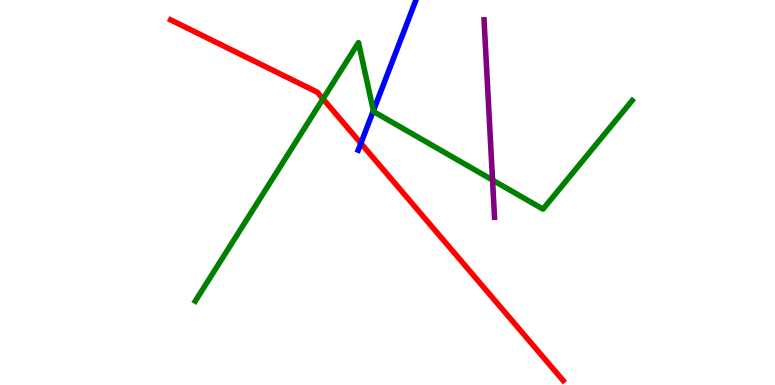[{'lines': ['blue', 'red'], 'intersections': [{'x': 4.66, 'y': 6.28}]}, {'lines': ['green', 'red'], 'intersections': [{'x': 4.17, 'y': 7.43}]}, {'lines': ['purple', 'red'], 'intersections': []}, {'lines': ['blue', 'green'], 'intersections': [{'x': 4.82, 'y': 7.12}]}, {'lines': ['blue', 'purple'], 'intersections': []}, {'lines': ['green', 'purple'], 'intersections': [{'x': 6.36, 'y': 5.32}]}]